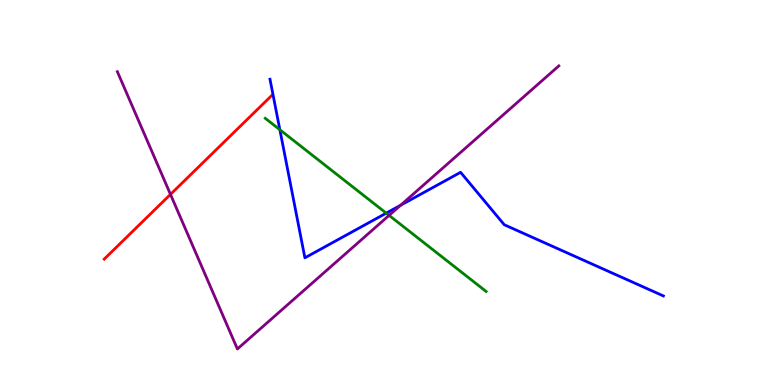[{'lines': ['blue', 'red'], 'intersections': []}, {'lines': ['green', 'red'], 'intersections': []}, {'lines': ['purple', 'red'], 'intersections': [{'x': 2.2, 'y': 4.95}]}, {'lines': ['blue', 'green'], 'intersections': [{'x': 3.61, 'y': 6.63}, {'x': 4.98, 'y': 4.46}]}, {'lines': ['blue', 'purple'], 'intersections': [{'x': 5.17, 'y': 4.67}]}, {'lines': ['green', 'purple'], 'intersections': [{'x': 5.02, 'y': 4.41}]}]